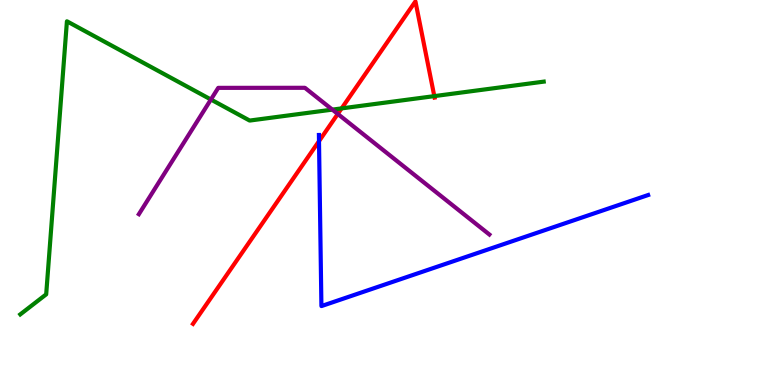[{'lines': ['blue', 'red'], 'intersections': [{'x': 4.12, 'y': 6.33}]}, {'lines': ['green', 'red'], 'intersections': [{'x': 4.41, 'y': 7.18}, {'x': 5.6, 'y': 7.5}]}, {'lines': ['purple', 'red'], 'intersections': [{'x': 4.36, 'y': 7.04}]}, {'lines': ['blue', 'green'], 'intersections': []}, {'lines': ['blue', 'purple'], 'intersections': []}, {'lines': ['green', 'purple'], 'intersections': [{'x': 2.72, 'y': 7.42}, {'x': 4.29, 'y': 7.15}]}]